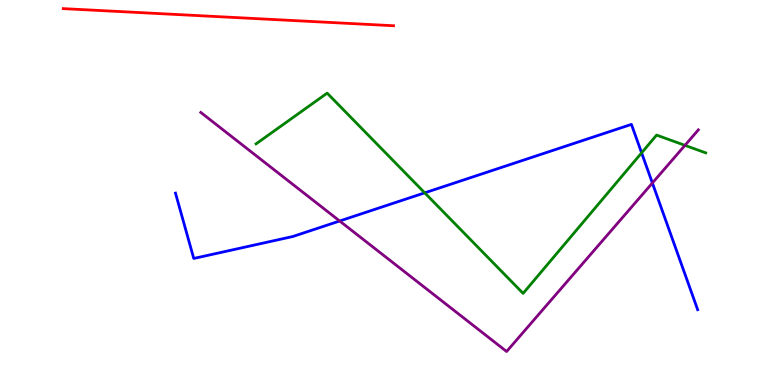[{'lines': ['blue', 'red'], 'intersections': []}, {'lines': ['green', 'red'], 'intersections': []}, {'lines': ['purple', 'red'], 'intersections': []}, {'lines': ['blue', 'green'], 'intersections': [{'x': 5.48, 'y': 4.99}, {'x': 8.28, 'y': 6.03}]}, {'lines': ['blue', 'purple'], 'intersections': [{'x': 4.38, 'y': 4.26}, {'x': 8.42, 'y': 5.25}]}, {'lines': ['green', 'purple'], 'intersections': [{'x': 8.84, 'y': 6.22}]}]